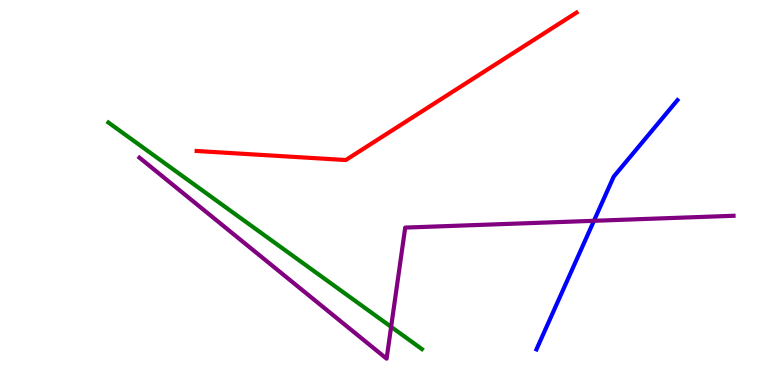[{'lines': ['blue', 'red'], 'intersections': []}, {'lines': ['green', 'red'], 'intersections': []}, {'lines': ['purple', 'red'], 'intersections': []}, {'lines': ['blue', 'green'], 'intersections': []}, {'lines': ['blue', 'purple'], 'intersections': [{'x': 7.66, 'y': 4.26}]}, {'lines': ['green', 'purple'], 'intersections': [{'x': 5.05, 'y': 1.51}]}]